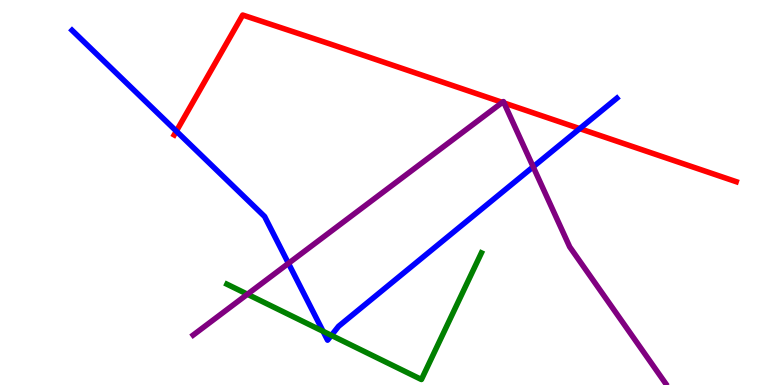[{'lines': ['blue', 'red'], 'intersections': [{'x': 2.28, 'y': 6.59}, {'x': 7.48, 'y': 6.66}]}, {'lines': ['green', 'red'], 'intersections': []}, {'lines': ['purple', 'red'], 'intersections': [{'x': 6.48, 'y': 7.34}, {'x': 6.5, 'y': 7.33}]}, {'lines': ['blue', 'green'], 'intersections': [{'x': 4.17, 'y': 1.39}, {'x': 4.28, 'y': 1.29}]}, {'lines': ['blue', 'purple'], 'intersections': [{'x': 3.72, 'y': 3.16}, {'x': 6.88, 'y': 5.67}]}, {'lines': ['green', 'purple'], 'intersections': [{'x': 3.19, 'y': 2.36}]}]